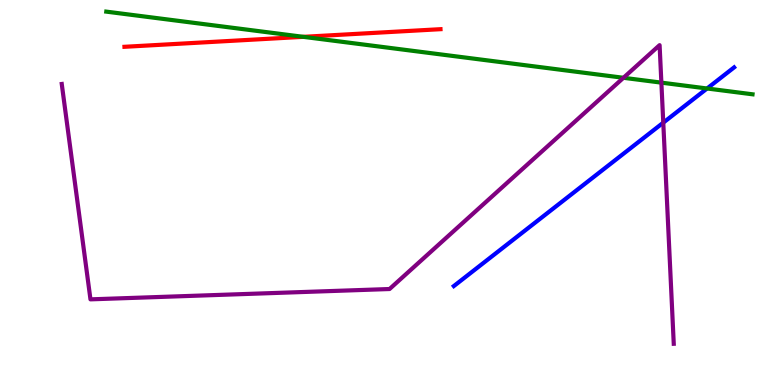[{'lines': ['blue', 'red'], 'intersections': []}, {'lines': ['green', 'red'], 'intersections': [{'x': 3.91, 'y': 9.04}]}, {'lines': ['purple', 'red'], 'intersections': []}, {'lines': ['blue', 'green'], 'intersections': [{'x': 9.12, 'y': 7.7}]}, {'lines': ['blue', 'purple'], 'intersections': [{'x': 8.56, 'y': 6.81}]}, {'lines': ['green', 'purple'], 'intersections': [{'x': 8.04, 'y': 7.98}, {'x': 8.53, 'y': 7.85}]}]